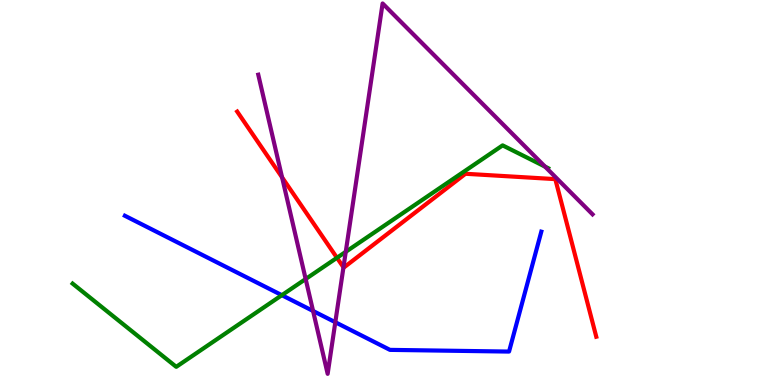[{'lines': ['blue', 'red'], 'intersections': []}, {'lines': ['green', 'red'], 'intersections': [{'x': 4.35, 'y': 3.3}]}, {'lines': ['purple', 'red'], 'intersections': [{'x': 3.64, 'y': 5.39}, {'x': 4.43, 'y': 3.06}]}, {'lines': ['blue', 'green'], 'intersections': [{'x': 3.64, 'y': 2.33}]}, {'lines': ['blue', 'purple'], 'intersections': [{'x': 4.04, 'y': 1.92}, {'x': 4.33, 'y': 1.63}]}, {'lines': ['green', 'purple'], 'intersections': [{'x': 3.94, 'y': 2.75}, {'x': 4.46, 'y': 3.46}, {'x': 7.03, 'y': 5.67}]}]